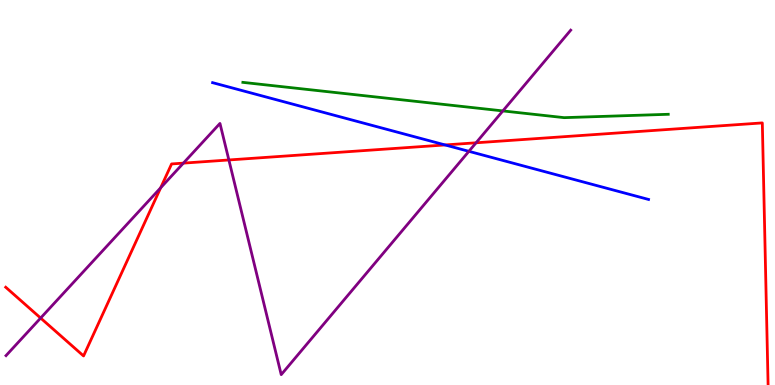[{'lines': ['blue', 'red'], 'intersections': [{'x': 5.74, 'y': 6.24}]}, {'lines': ['green', 'red'], 'intersections': []}, {'lines': ['purple', 'red'], 'intersections': [{'x': 0.524, 'y': 1.74}, {'x': 2.07, 'y': 5.12}, {'x': 2.37, 'y': 5.76}, {'x': 2.95, 'y': 5.85}, {'x': 6.14, 'y': 6.29}]}, {'lines': ['blue', 'green'], 'intersections': []}, {'lines': ['blue', 'purple'], 'intersections': [{'x': 6.05, 'y': 6.07}]}, {'lines': ['green', 'purple'], 'intersections': [{'x': 6.49, 'y': 7.12}]}]